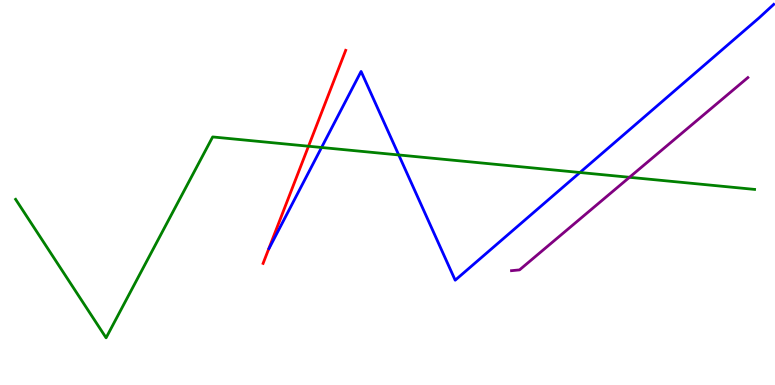[{'lines': ['blue', 'red'], 'intersections': []}, {'lines': ['green', 'red'], 'intersections': [{'x': 3.98, 'y': 6.2}]}, {'lines': ['purple', 'red'], 'intersections': []}, {'lines': ['blue', 'green'], 'intersections': [{'x': 4.15, 'y': 6.17}, {'x': 5.14, 'y': 5.98}, {'x': 7.48, 'y': 5.52}]}, {'lines': ['blue', 'purple'], 'intersections': []}, {'lines': ['green', 'purple'], 'intersections': [{'x': 8.12, 'y': 5.39}]}]